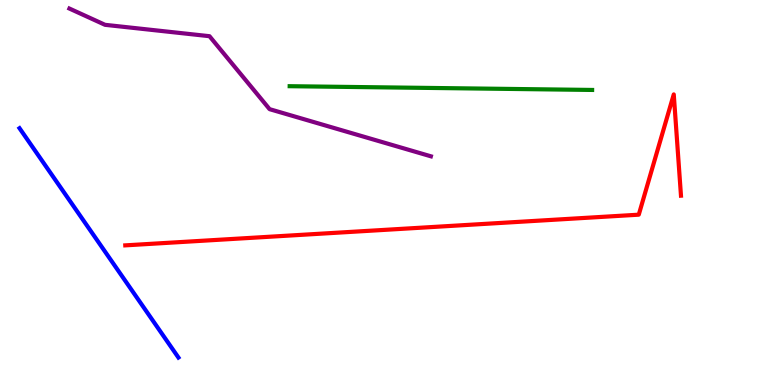[{'lines': ['blue', 'red'], 'intersections': []}, {'lines': ['green', 'red'], 'intersections': []}, {'lines': ['purple', 'red'], 'intersections': []}, {'lines': ['blue', 'green'], 'intersections': []}, {'lines': ['blue', 'purple'], 'intersections': []}, {'lines': ['green', 'purple'], 'intersections': []}]